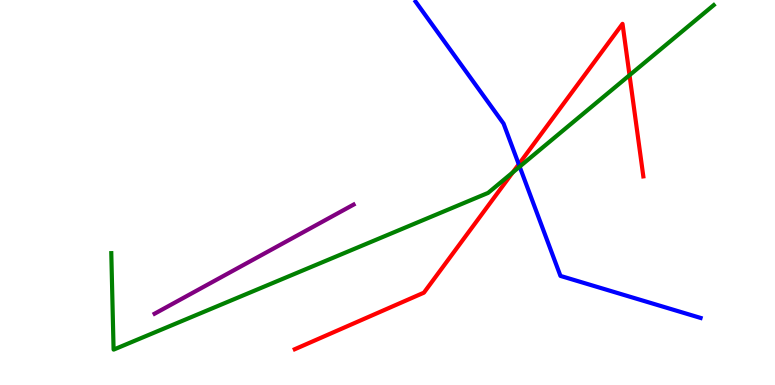[{'lines': ['blue', 'red'], 'intersections': [{'x': 6.69, 'y': 5.73}]}, {'lines': ['green', 'red'], 'intersections': [{'x': 6.62, 'y': 5.52}, {'x': 8.12, 'y': 8.05}]}, {'lines': ['purple', 'red'], 'intersections': []}, {'lines': ['blue', 'green'], 'intersections': [{'x': 6.71, 'y': 5.67}]}, {'lines': ['blue', 'purple'], 'intersections': []}, {'lines': ['green', 'purple'], 'intersections': []}]